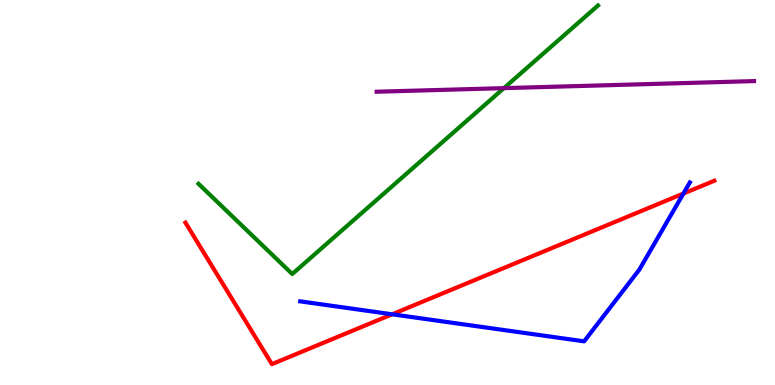[{'lines': ['blue', 'red'], 'intersections': [{'x': 5.06, 'y': 1.84}, {'x': 8.82, 'y': 4.97}]}, {'lines': ['green', 'red'], 'intersections': []}, {'lines': ['purple', 'red'], 'intersections': []}, {'lines': ['blue', 'green'], 'intersections': []}, {'lines': ['blue', 'purple'], 'intersections': []}, {'lines': ['green', 'purple'], 'intersections': [{'x': 6.5, 'y': 7.71}]}]